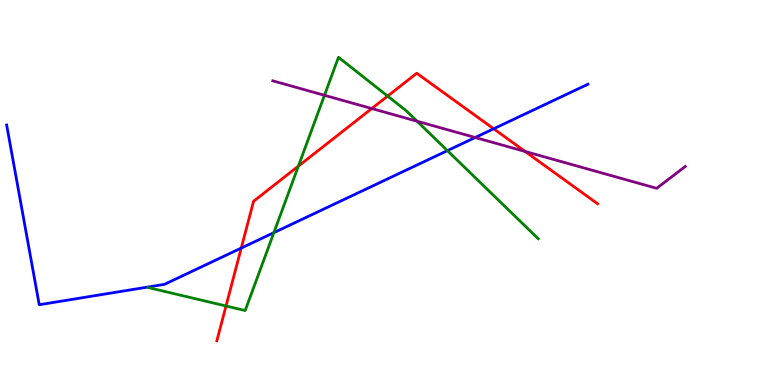[{'lines': ['blue', 'red'], 'intersections': [{'x': 3.11, 'y': 3.56}, {'x': 6.37, 'y': 6.66}]}, {'lines': ['green', 'red'], 'intersections': [{'x': 2.92, 'y': 2.05}, {'x': 3.85, 'y': 5.69}, {'x': 5.0, 'y': 7.5}]}, {'lines': ['purple', 'red'], 'intersections': [{'x': 4.8, 'y': 7.18}, {'x': 6.78, 'y': 6.07}]}, {'lines': ['blue', 'green'], 'intersections': [{'x': 3.53, 'y': 3.96}, {'x': 5.77, 'y': 6.09}]}, {'lines': ['blue', 'purple'], 'intersections': [{'x': 6.13, 'y': 6.43}]}, {'lines': ['green', 'purple'], 'intersections': [{'x': 4.19, 'y': 7.52}, {'x': 5.38, 'y': 6.85}]}]